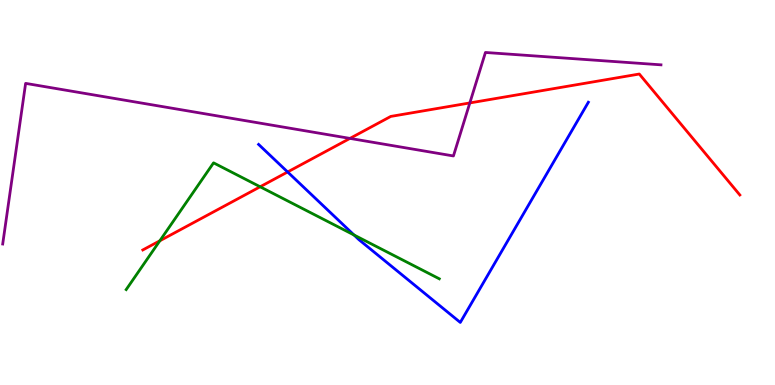[{'lines': ['blue', 'red'], 'intersections': [{'x': 3.71, 'y': 5.53}]}, {'lines': ['green', 'red'], 'intersections': [{'x': 2.06, 'y': 3.75}, {'x': 3.36, 'y': 5.15}]}, {'lines': ['purple', 'red'], 'intersections': [{'x': 4.52, 'y': 6.41}, {'x': 6.06, 'y': 7.33}]}, {'lines': ['blue', 'green'], 'intersections': [{'x': 4.57, 'y': 3.9}]}, {'lines': ['blue', 'purple'], 'intersections': []}, {'lines': ['green', 'purple'], 'intersections': []}]